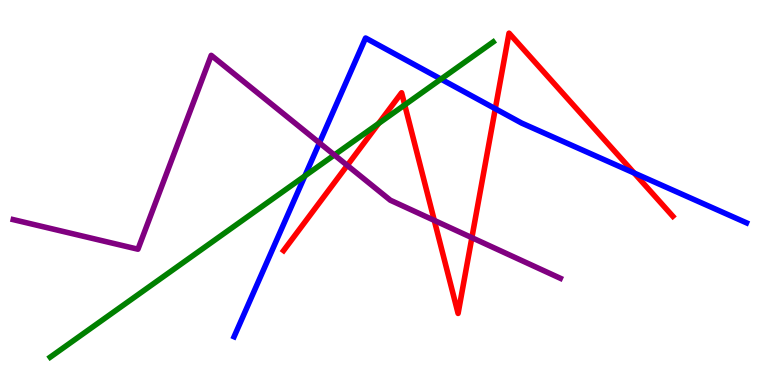[{'lines': ['blue', 'red'], 'intersections': [{'x': 6.39, 'y': 7.18}, {'x': 8.18, 'y': 5.51}]}, {'lines': ['green', 'red'], 'intersections': [{'x': 4.89, 'y': 6.79}, {'x': 5.22, 'y': 7.28}]}, {'lines': ['purple', 'red'], 'intersections': [{'x': 4.48, 'y': 5.7}, {'x': 5.6, 'y': 4.28}, {'x': 6.09, 'y': 3.83}]}, {'lines': ['blue', 'green'], 'intersections': [{'x': 3.93, 'y': 5.43}, {'x': 5.69, 'y': 7.95}]}, {'lines': ['blue', 'purple'], 'intersections': [{'x': 4.12, 'y': 6.29}]}, {'lines': ['green', 'purple'], 'intersections': [{'x': 4.31, 'y': 5.98}]}]